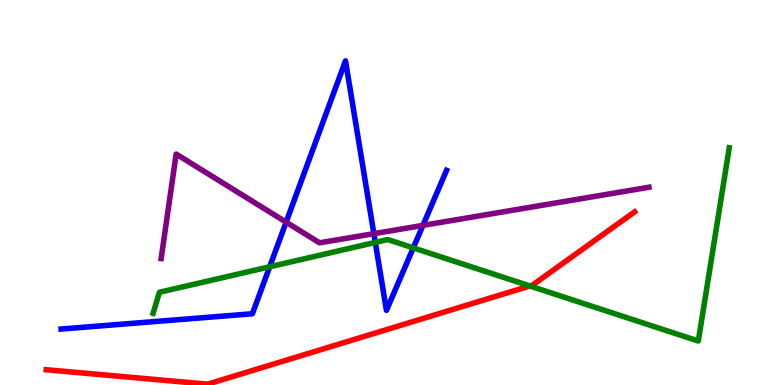[{'lines': ['blue', 'red'], 'intersections': []}, {'lines': ['green', 'red'], 'intersections': [{'x': 6.84, 'y': 2.57}]}, {'lines': ['purple', 'red'], 'intersections': []}, {'lines': ['blue', 'green'], 'intersections': [{'x': 3.48, 'y': 3.07}, {'x': 4.84, 'y': 3.7}, {'x': 5.33, 'y': 3.56}]}, {'lines': ['blue', 'purple'], 'intersections': [{'x': 3.69, 'y': 4.23}, {'x': 4.82, 'y': 3.93}, {'x': 5.46, 'y': 4.15}]}, {'lines': ['green', 'purple'], 'intersections': []}]